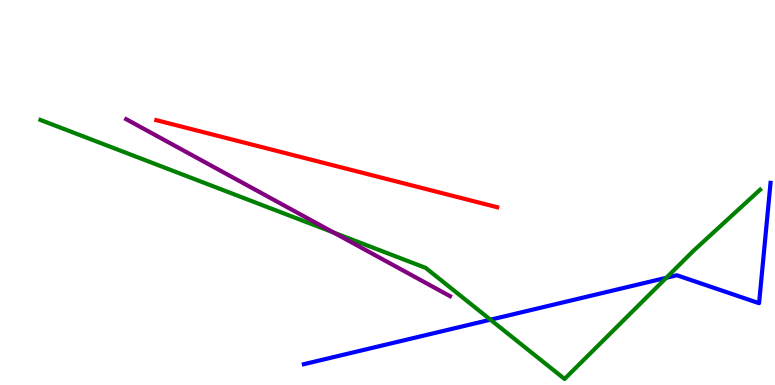[{'lines': ['blue', 'red'], 'intersections': []}, {'lines': ['green', 'red'], 'intersections': []}, {'lines': ['purple', 'red'], 'intersections': []}, {'lines': ['blue', 'green'], 'intersections': [{'x': 6.33, 'y': 1.7}, {'x': 8.6, 'y': 2.79}]}, {'lines': ['blue', 'purple'], 'intersections': []}, {'lines': ['green', 'purple'], 'intersections': [{'x': 4.3, 'y': 3.96}]}]